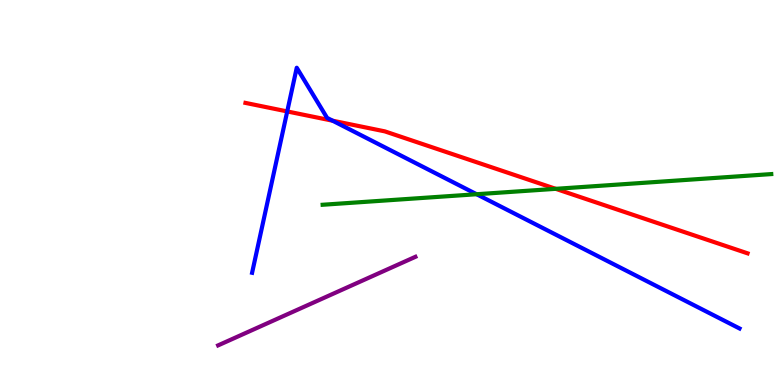[{'lines': ['blue', 'red'], 'intersections': [{'x': 3.71, 'y': 7.11}, {'x': 4.29, 'y': 6.86}]}, {'lines': ['green', 'red'], 'intersections': [{'x': 7.17, 'y': 5.1}]}, {'lines': ['purple', 'red'], 'intersections': []}, {'lines': ['blue', 'green'], 'intersections': [{'x': 6.15, 'y': 4.95}]}, {'lines': ['blue', 'purple'], 'intersections': []}, {'lines': ['green', 'purple'], 'intersections': []}]